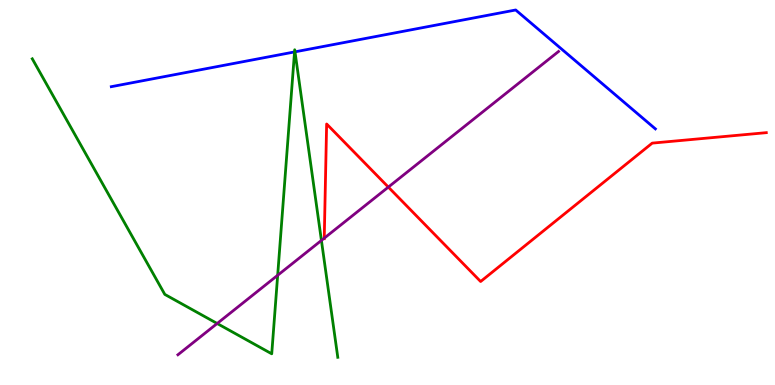[{'lines': ['blue', 'red'], 'intersections': []}, {'lines': ['green', 'red'], 'intersections': []}, {'lines': ['purple', 'red'], 'intersections': [{'x': 4.18, 'y': 3.81}, {'x': 5.01, 'y': 5.14}]}, {'lines': ['blue', 'green'], 'intersections': [{'x': 3.8, 'y': 8.65}, {'x': 3.81, 'y': 8.65}]}, {'lines': ['blue', 'purple'], 'intersections': []}, {'lines': ['green', 'purple'], 'intersections': [{'x': 2.8, 'y': 1.6}, {'x': 3.58, 'y': 2.85}, {'x': 4.15, 'y': 3.76}]}]